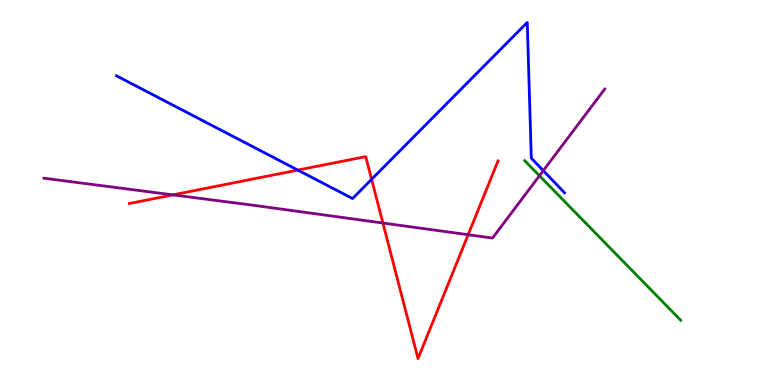[{'lines': ['blue', 'red'], 'intersections': [{'x': 3.84, 'y': 5.58}, {'x': 4.79, 'y': 5.34}]}, {'lines': ['green', 'red'], 'intersections': []}, {'lines': ['purple', 'red'], 'intersections': [{'x': 2.23, 'y': 4.94}, {'x': 4.94, 'y': 4.21}, {'x': 6.04, 'y': 3.9}]}, {'lines': ['blue', 'green'], 'intersections': []}, {'lines': ['blue', 'purple'], 'intersections': [{'x': 7.01, 'y': 5.57}]}, {'lines': ['green', 'purple'], 'intersections': [{'x': 6.96, 'y': 5.44}]}]